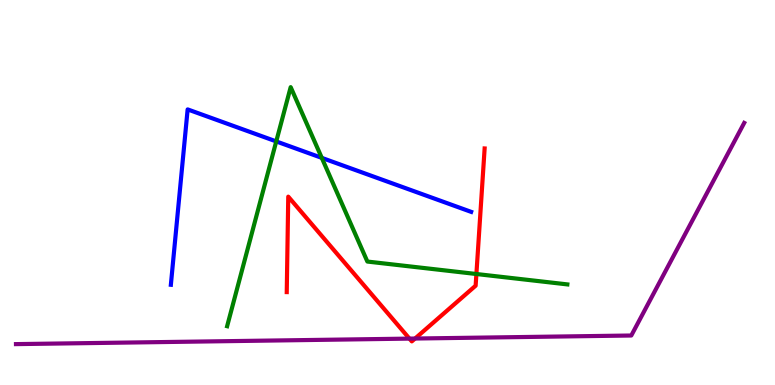[{'lines': ['blue', 'red'], 'intersections': []}, {'lines': ['green', 'red'], 'intersections': [{'x': 6.15, 'y': 2.88}]}, {'lines': ['purple', 'red'], 'intersections': [{'x': 5.28, 'y': 1.2}, {'x': 5.36, 'y': 1.21}]}, {'lines': ['blue', 'green'], 'intersections': [{'x': 3.56, 'y': 6.33}, {'x': 4.15, 'y': 5.9}]}, {'lines': ['blue', 'purple'], 'intersections': []}, {'lines': ['green', 'purple'], 'intersections': []}]